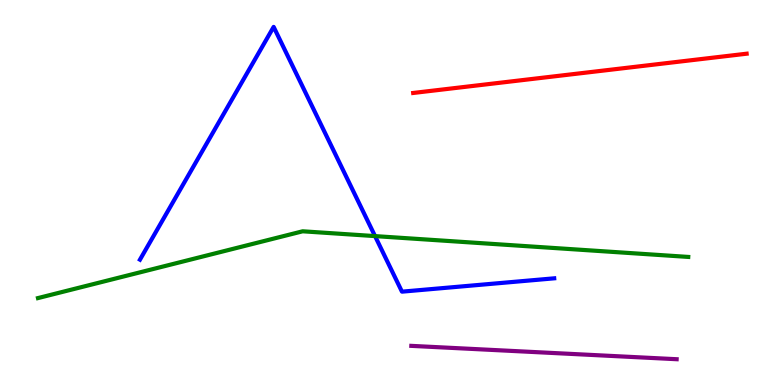[{'lines': ['blue', 'red'], 'intersections': []}, {'lines': ['green', 'red'], 'intersections': []}, {'lines': ['purple', 'red'], 'intersections': []}, {'lines': ['blue', 'green'], 'intersections': [{'x': 4.84, 'y': 3.87}]}, {'lines': ['blue', 'purple'], 'intersections': []}, {'lines': ['green', 'purple'], 'intersections': []}]